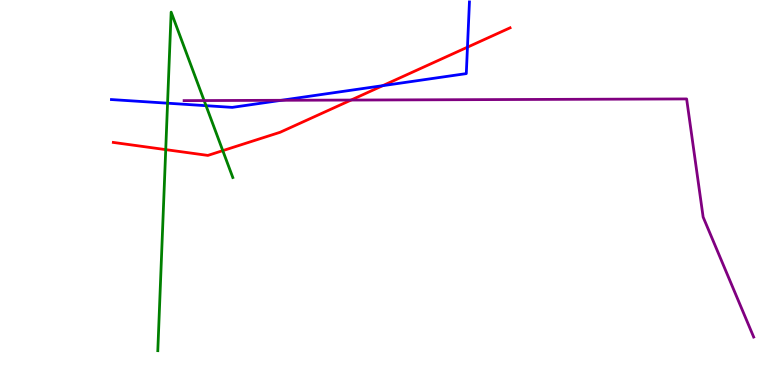[{'lines': ['blue', 'red'], 'intersections': [{'x': 4.94, 'y': 7.77}, {'x': 6.03, 'y': 8.77}]}, {'lines': ['green', 'red'], 'intersections': [{'x': 2.14, 'y': 6.11}, {'x': 2.87, 'y': 6.09}]}, {'lines': ['purple', 'red'], 'intersections': [{'x': 4.53, 'y': 7.4}]}, {'lines': ['blue', 'green'], 'intersections': [{'x': 2.16, 'y': 7.32}, {'x': 2.66, 'y': 7.25}]}, {'lines': ['blue', 'purple'], 'intersections': [{'x': 3.63, 'y': 7.4}]}, {'lines': ['green', 'purple'], 'intersections': [{'x': 2.63, 'y': 7.39}]}]